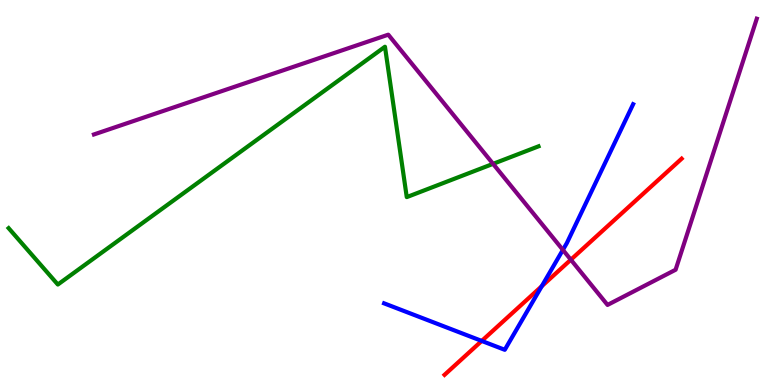[{'lines': ['blue', 'red'], 'intersections': [{'x': 6.22, 'y': 1.14}, {'x': 6.99, 'y': 2.57}]}, {'lines': ['green', 'red'], 'intersections': []}, {'lines': ['purple', 'red'], 'intersections': [{'x': 7.37, 'y': 3.25}]}, {'lines': ['blue', 'green'], 'intersections': []}, {'lines': ['blue', 'purple'], 'intersections': [{'x': 7.26, 'y': 3.51}]}, {'lines': ['green', 'purple'], 'intersections': [{'x': 6.36, 'y': 5.74}]}]